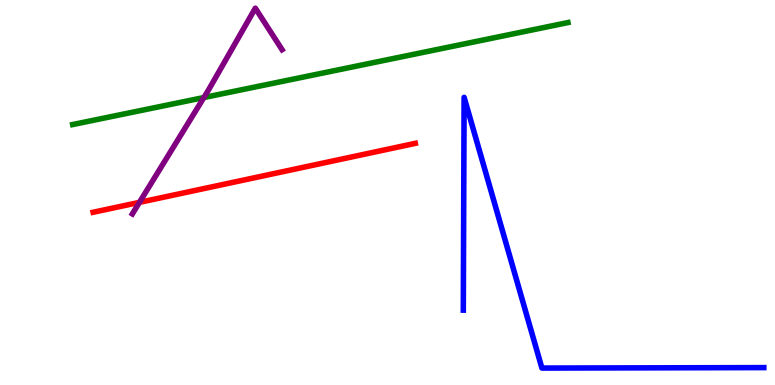[{'lines': ['blue', 'red'], 'intersections': []}, {'lines': ['green', 'red'], 'intersections': []}, {'lines': ['purple', 'red'], 'intersections': [{'x': 1.8, 'y': 4.74}]}, {'lines': ['blue', 'green'], 'intersections': []}, {'lines': ['blue', 'purple'], 'intersections': []}, {'lines': ['green', 'purple'], 'intersections': [{'x': 2.63, 'y': 7.47}]}]